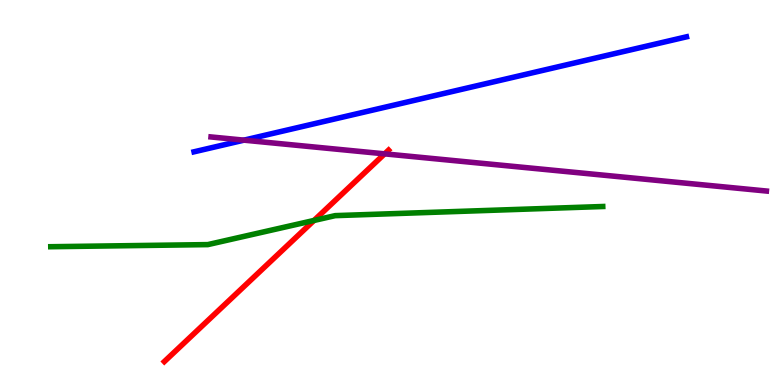[{'lines': ['blue', 'red'], 'intersections': []}, {'lines': ['green', 'red'], 'intersections': [{'x': 4.05, 'y': 4.27}]}, {'lines': ['purple', 'red'], 'intersections': [{'x': 4.96, 'y': 6.0}]}, {'lines': ['blue', 'green'], 'intersections': []}, {'lines': ['blue', 'purple'], 'intersections': [{'x': 3.15, 'y': 6.36}]}, {'lines': ['green', 'purple'], 'intersections': []}]